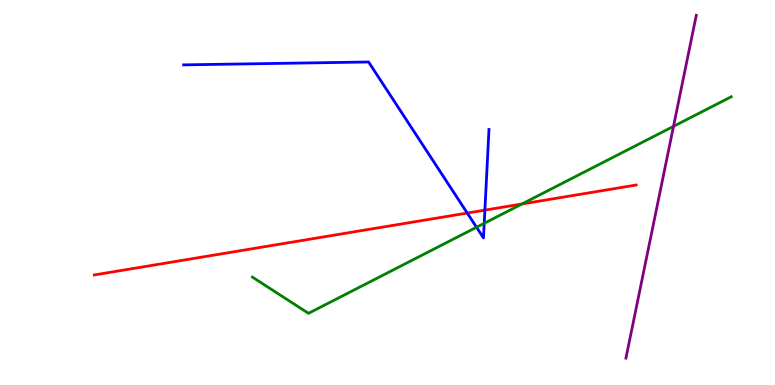[{'lines': ['blue', 'red'], 'intersections': [{'x': 6.03, 'y': 4.47}, {'x': 6.26, 'y': 4.54}]}, {'lines': ['green', 'red'], 'intersections': [{'x': 6.74, 'y': 4.7}]}, {'lines': ['purple', 'red'], 'intersections': []}, {'lines': ['blue', 'green'], 'intersections': [{'x': 6.15, 'y': 4.1}, {'x': 6.25, 'y': 4.2}]}, {'lines': ['blue', 'purple'], 'intersections': []}, {'lines': ['green', 'purple'], 'intersections': [{'x': 8.69, 'y': 6.72}]}]